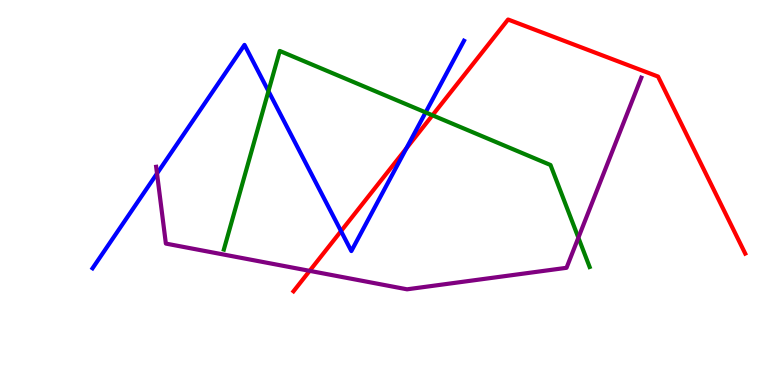[{'lines': ['blue', 'red'], 'intersections': [{'x': 4.4, 'y': 4.0}, {'x': 5.24, 'y': 6.15}]}, {'lines': ['green', 'red'], 'intersections': [{'x': 5.58, 'y': 7.01}]}, {'lines': ['purple', 'red'], 'intersections': [{'x': 4.0, 'y': 2.96}]}, {'lines': ['blue', 'green'], 'intersections': [{'x': 3.46, 'y': 7.63}, {'x': 5.49, 'y': 7.08}]}, {'lines': ['blue', 'purple'], 'intersections': [{'x': 2.03, 'y': 5.49}]}, {'lines': ['green', 'purple'], 'intersections': [{'x': 7.46, 'y': 3.83}]}]